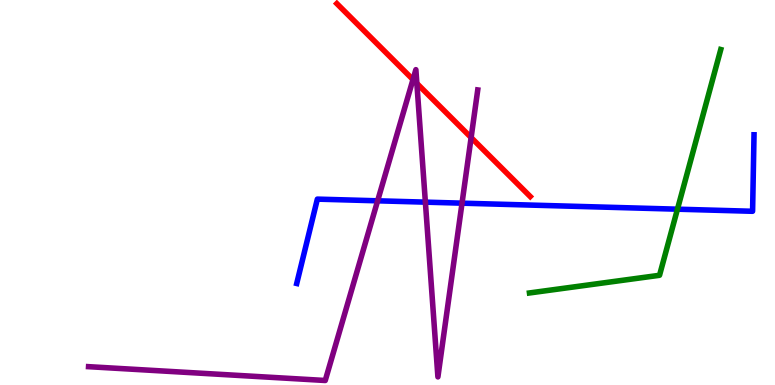[{'lines': ['blue', 'red'], 'intersections': []}, {'lines': ['green', 'red'], 'intersections': []}, {'lines': ['purple', 'red'], 'intersections': [{'x': 5.33, 'y': 7.93}, {'x': 5.38, 'y': 7.83}, {'x': 6.08, 'y': 6.43}]}, {'lines': ['blue', 'green'], 'intersections': [{'x': 8.74, 'y': 4.57}]}, {'lines': ['blue', 'purple'], 'intersections': [{'x': 4.87, 'y': 4.78}, {'x': 5.49, 'y': 4.75}, {'x': 5.96, 'y': 4.72}]}, {'lines': ['green', 'purple'], 'intersections': []}]